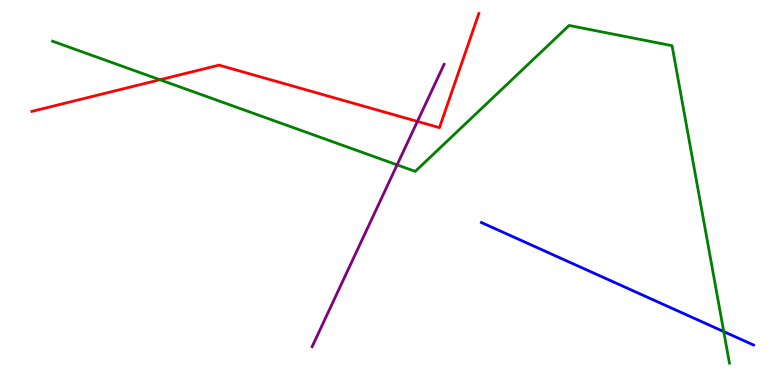[{'lines': ['blue', 'red'], 'intersections': []}, {'lines': ['green', 'red'], 'intersections': [{'x': 2.06, 'y': 7.93}]}, {'lines': ['purple', 'red'], 'intersections': [{'x': 5.39, 'y': 6.85}]}, {'lines': ['blue', 'green'], 'intersections': [{'x': 9.34, 'y': 1.39}]}, {'lines': ['blue', 'purple'], 'intersections': []}, {'lines': ['green', 'purple'], 'intersections': [{'x': 5.12, 'y': 5.72}]}]